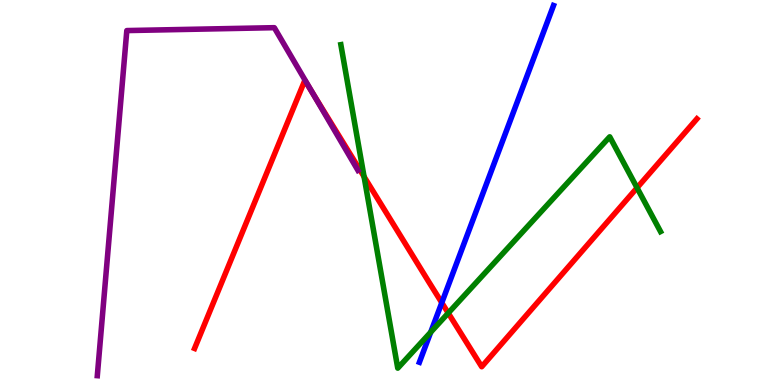[{'lines': ['blue', 'red'], 'intersections': [{'x': 5.7, 'y': 2.14}]}, {'lines': ['green', 'red'], 'intersections': [{'x': 4.7, 'y': 5.41}, {'x': 5.78, 'y': 1.87}, {'x': 8.22, 'y': 5.12}]}, {'lines': ['purple', 'red'], 'intersections': [{'x': 4.03, 'y': 7.58}]}, {'lines': ['blue', 'green'], 'intersections': [{'x': 5.56, 'y': 1.37}]}, {'lines': ['blue', 'purple'], 'intersections': []}, {'lines': ['green', 'purple'], 'intersections': []}]